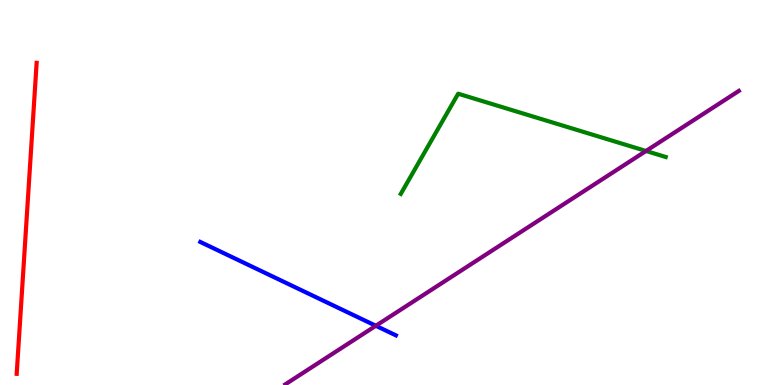[{'lines': ['blue', 'red'], 'intersections': []}, {'lines': ['green', 'red'], 'intersections': []}, {'lines': ['purple', 'red'], 'intersections': []}, {'lines': ['blue', 'green'], 'intersections': []}, {'lines': ['blue', 'purple'], 'intersections': [{'x': 4.85, 'y': 1.54}]}, {'lines': ['green', 'purple'], 'intersections': [{'x': 8.34, 'y': 6.08}]}]